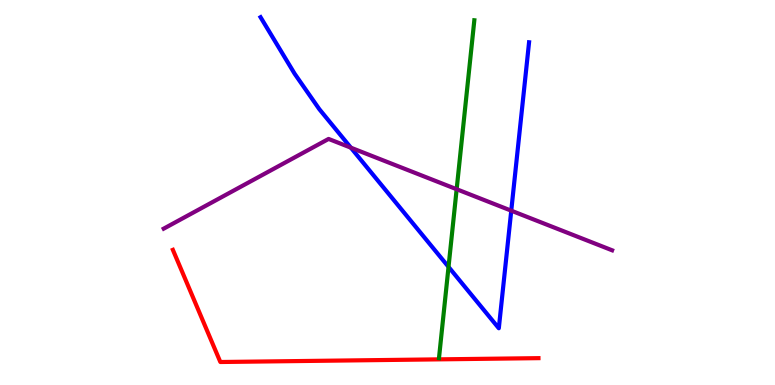[{'lines': ['blue', 'red'], 'intersections': []}, {'lines': ['green', 'red'], 'intersections': []}, {'lines': ['purple', 'red'], 'intersections': []}, {'lines': ['blue', 'green'], 'intersections': [{'x': 5.79, 'y': 3.07}]}, {'lines': ['blue', 'purple'], 'intersections': [{'x': 4.53, 'y': 6.16}, {'x': 6.6, 'y': 4.53}]}, {'lines': ['green', 'purple'], 'intersections': [{'x': 5.89, 'y': 5.08}]}]